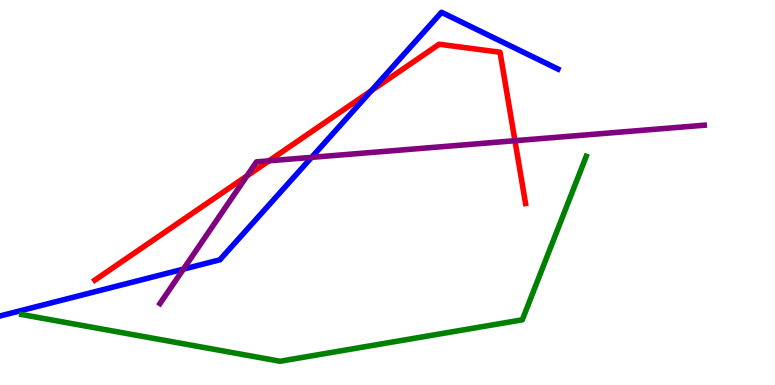[{'lines': ['blue', 'red'], 'intersections': [{'x': 4.79, 'y': 7.64}]}, {'lines': ['green', 'red'], 'intersections': []}, {'lines': ['purple', 'red'], 'intersections': [{'x': 3.19, 'y': 5.43}, {'x': 3.47, 'y': 5.82}, {'x': 6.64, 'y': 6.35}]}, {'lines': ['blue', 'green'], 'intersections': []}, {'lines': ['blue', 'purple'], 'intersections': [{'x': 2.37, 'y': 3.01}, {'x': 4.02, 'y': 5.91}]}, {'lines': ['green', 'purple'], 'intersections': []}]